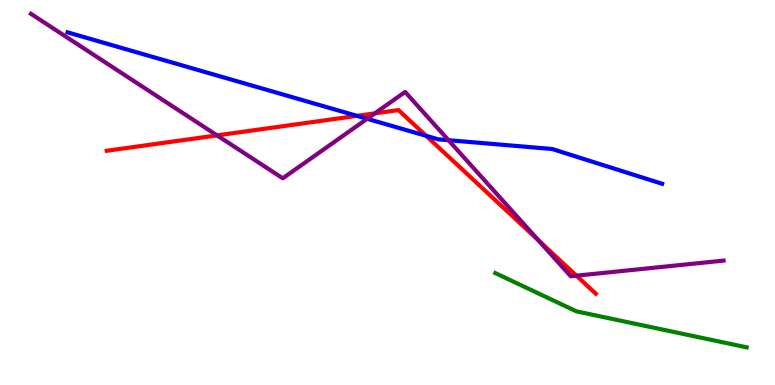[{'lines': ['blue', 'red'], 'intersections': [{'x': 4.61, 'y': 6.99}, {'x': 5.5, 'y': 6.47}]}, {'lines': ['green', 'red'], 'intersections': []}, {'lines': ['purple', 'red'], 'intersections': [{'x': 2.8, 'y': 6.48}, {'x': 4.84, 'y': 7.06}, {'x': 6.95, 'y': 3.76}, {'x': 7.44, 'y': 2.84}]}, {'lines': ['blue', 'green'], 'intersections': []}, {'lines': ['blue', 'purple'], 'intersections': [{'x': 4.74, 'y': 6.91}, {'x': 5.79, 'y': 6.36}]}, {'lines': ['green', 'purple'], 'intersections': []}]